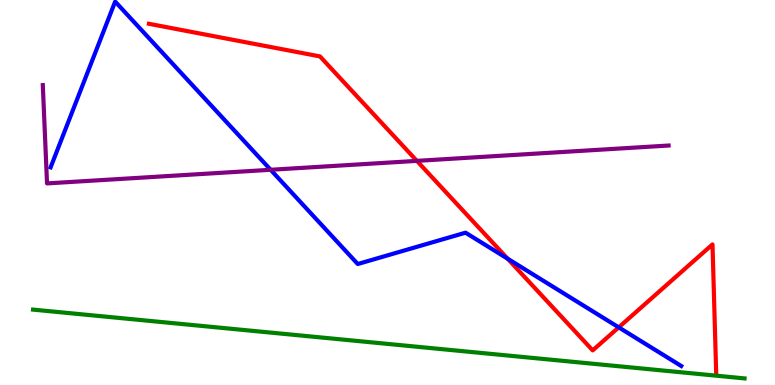[{'lines': ['blue', 'red'], 'intersections': [{'x': 6.55, 'y': 3.28}, {'x': 7.98, 'y': 1.5}]}, {'lines': ['green', 'red'], 'intersections': []}, {'lines': ['purple', 'red'], 'intersections': [{'x': 5.38, 'y': 5.82}]}, {'lines': ['blue', 'green'], 'intersections': []}, {'lines': ['blue', 'purple'], 'intersections': [{'x': 3.49, 'y': 5.59}]}, {'lines': ['green', 'purple'], 'intersections': []}]